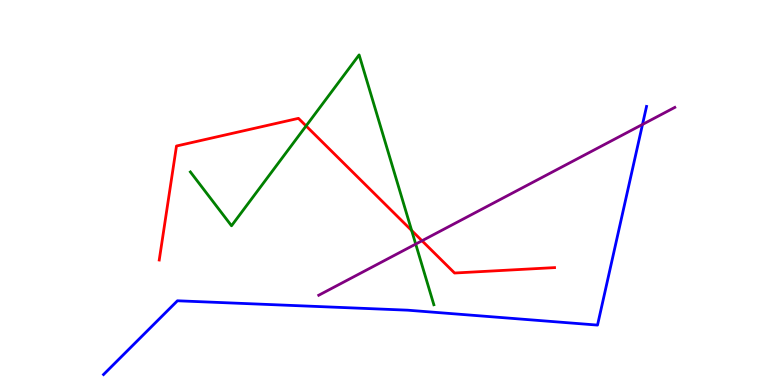[{'lines': ['blue', 'red'], 'intersections': []}, {'lines': ['green', 'red'], 'intersections': [{'x': 3.95, 'y': 6.73}, {'x': 5.31, 'y': 4.01}]}, {'lines': ['purple', 'red'], 'intersections': [{'x': 5.45, 'y': 3.75}]}, {'lines': ['blue', 'green'], 'intersections': []}, {'lines': ['blue', 'purple'], 'intersections': [{'x': 8.29, 'y': 6.77}]}, {'lines': ['green', 'purple'], 'intersections': [{'x': 5.36, 'y': 3.66}]}]